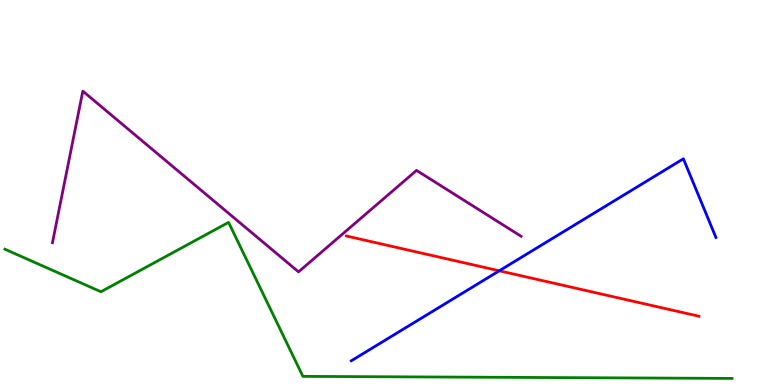[{'lines': ['blue', 'red'], 'intersections': [{'x': 6.44, 'y': 2.97}]}, {'lines': ['green', 'red'], 'intersections': []}, {'lines': ['purple', 'red'], 'intersections': []}, {'lines': ['blue', 'green'], 'intersections': []}, {'lines': ['blue', 'purple'], 'intersections': []}, {'lines': ['green', 'purple'], 'intersections': []}]